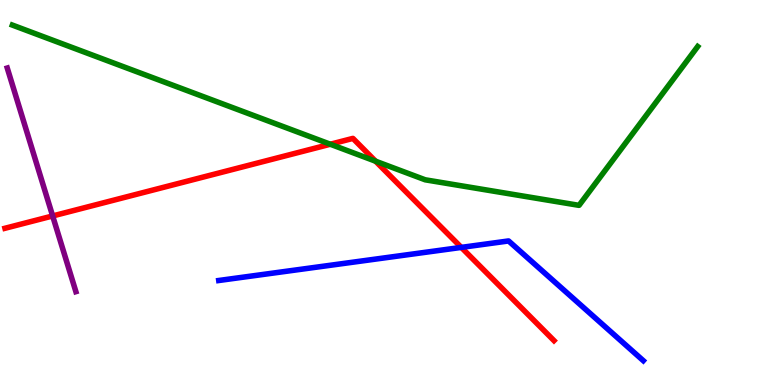[{'lines': ['blue', 'red'], 'intersections': [{'x': 5.95, 'y': 3.57}]}, {'lines': ['green', 'red'], 'intersections': [{'x': 4.26, 'y': 6.25}, {'x': 4.85, 'y': 5.81}]}, {'lines': ['purple', 'red'], 'intersections': [{'x': 0.679, 'y': 4.39}]}, {'lines': ['blue', 'green'], 'intersections': []}, {'lines': ['blue', 'purple'], 'intersections': []}, {'lines': ['green', 'purple'], 'intersections': []}]